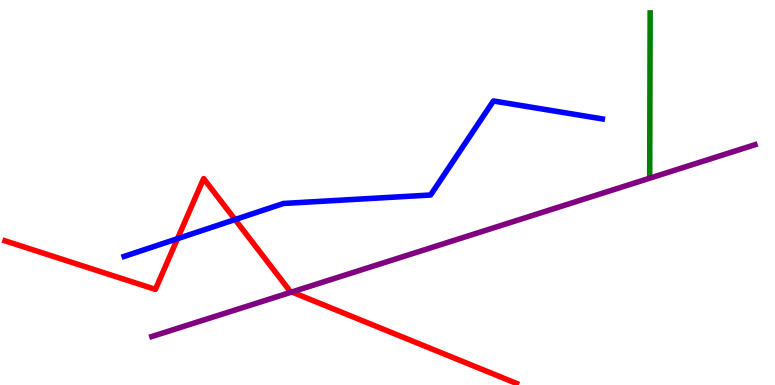[{'lines': ['blue', 'red'], 'intersections': [{'x': 2.29, 'y': 3.8}, {'x': 3.03, 'y': 4.3}]}, {'lines': ['green', 'red'], 'intersections': []}, {'lines': ['purple', 'red'], 'intersections': [{'x': 3.77, 'y': 2.42}]}, {'lines': ['blue', 'green'], 'intersections': []}, {'lines': ['blue', 'purple'], 'intersections': []}, {'lines': ['green', 'purple'], 'intersections': []}]